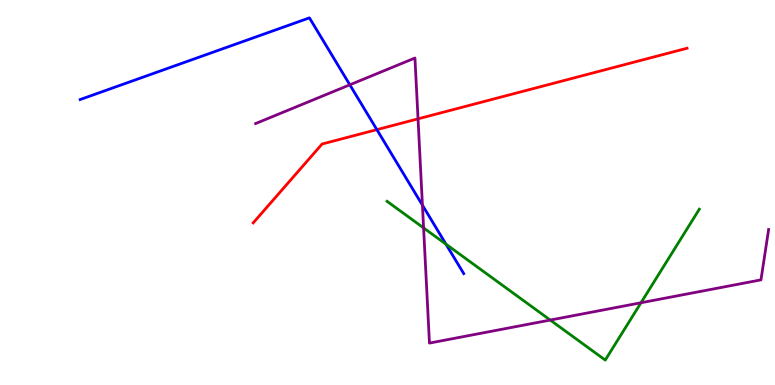[{'lines': ['blue', 'red'], 'intersections': [{'x': 4.86, 'y': 6.63}]}, {'lines': ['green', 'red'], 'intersections': []}, {'lines': ['purple', 'red'], 'intersections': [{'x': 5.39, 'y': 6.91}]}, {'lines': ['blue', 'green'], 'intersections': [{'x': 5.75, 'y': 3.66}]}, {'lines': ['blue', 'purple'], 'intersections': [{'x': 4.51, 'y': 7.8}, {'x': 5.45, 'y': 4.67}]}, {'lines': ['green', 'purple'], 'intersections': [{'x': 5.47, 'y': 4.08}, {'x': 7.1, 'y': 1.69}, {'x': 8.27, 'y': 2.14}]}]